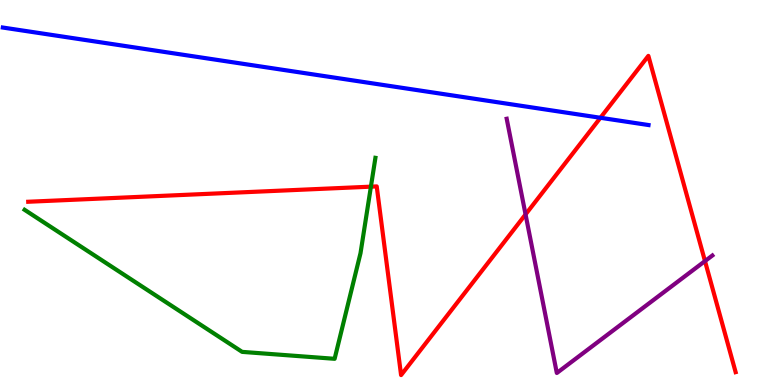[{'lines': ['blue', 'red'], 'intersections': [{'x': 7.75, 'y': 6.94}]}, {'lines': ['green', 'red'], 'intersections': [{'x': 4.79, 'y': 5.15}]}, {'lines': ['purple', 'red'], 'intersections': [{'x': 6.78, 'y': 4.43}, {'x': 9.1, 'y': 3.22}]}, {'lines': ['blue', 'green'], 'intersections': []}, {'lines': ['blue', 'purple'], 'intersections': []}, {'lines': ['green', 'purple'], 'intersections': []}]